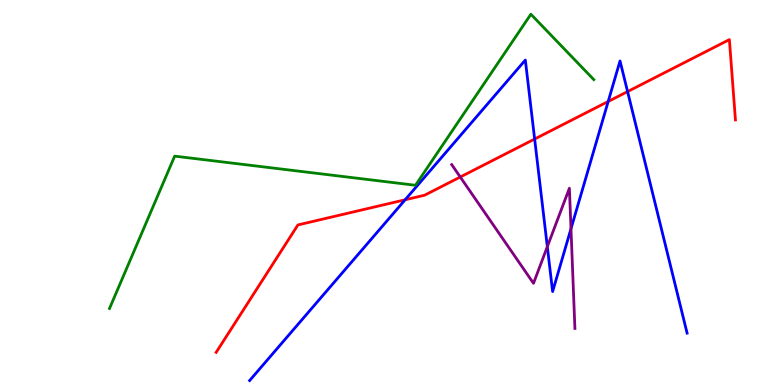[{'lines': ['blue', 'red'], 'intersections': [{'x': 5.23, 'y': 4.81}, {'x': 6.9, 'y': 6.39}, {'x': 7.85, 'y': 7.36}, {'x': 8.1, 'y': 7.62}]}, {'lines': ['green', 'red'], 'intersections': []}, {'lines': ['purple', 'red'], 'intersections': [{'x': 5.94, 'y': 5.4}]}, {'lines': ['blue', 'green'], 'intersections': []}, {'lines': ['blue', 'purple'], 'intersections': [{'x': 7.06, 'y': 3.59}, {'x': 7.37, 'y': 4.06}]}, {'lines': ['green', 'purple'], 'intersections': []}]